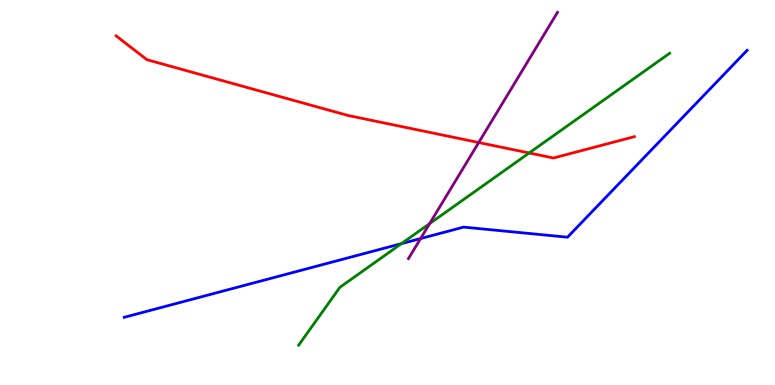[{'lines': ['blue', 'red'], 'intersections': []}, {'lines': ['green', 'red'], 'intersections': [{'x': 6.83, 'y': 6.03}]}, {'lines': ['purple', 'red'], 'intersections': [{'x': 6.18, 'y': 6.3}]}, {'lines': ['blue', 'green'], 'intersections': [{'x': 5.18, 'y': 3.67}]}, {'lines': ['blue', 'purple'], 'intersections': [{'x': 5.43, 'y': 3.8}]}, {'lines': ['green', 'purple'], 'intersections': [{'x': 5.54, 'y': 4.19}]}]